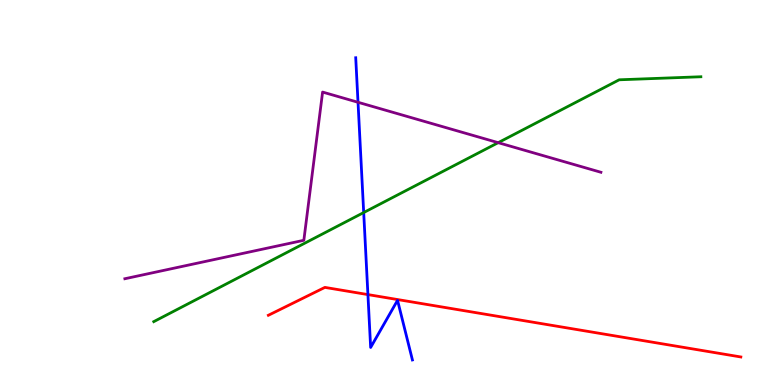[{'lines': ['blue', 'red'], 'intersections': [{'x': 4.75, 'y': 2.35}]}, {'lines': ['green', 'red'], 'intersections': []}, {'lines': ['purple', 'red'], 'intersections': []}, {'lines': ['blue', 'green'], 'intersections': [{'x': 4.69, 'y': 4.48}]}, {'lines': ['blue', 'purple'], 'intersections': [{'x': 4.62, 'y': 7.34}]}, {'lines': ['green', 'purple'], 'intersections': [{'x': 6.43, 'y': 6.29}]}]